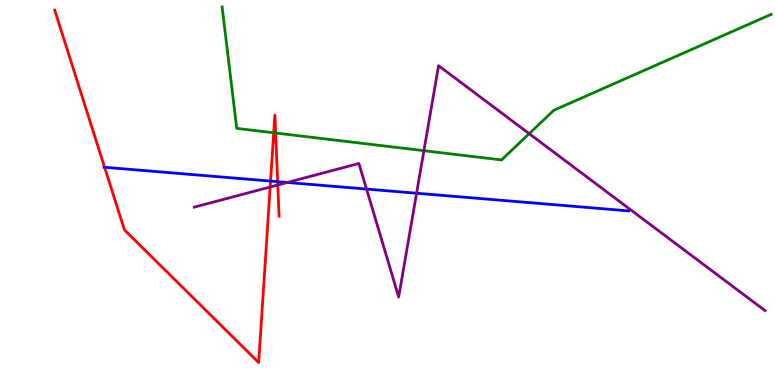[{'lines': ['blue', 'red'], 'intersections': [{'x': 1.35, 'y': 5.66}, {'x': 3.49, 'y': 5.3}, {'x': 3.58, 'y': 5.28}]}, {'lines': ['green', 'red'], 'intersections': [{'x': 3.53, 'y': 6.55}, {'x': 3.56, 'y': 6.55}]}, {'lines': ['purple', 'red'], 'intersections': [{'x': 3.49, 'y': 5.14}, {'x': 3.58, 'y': 5.19}]}, {'lines': ['blue', 'green'], 'intersections': []}, {'lines': ['blue', 'purple'], 'intersections': [{'x': 3.71, 'y': 5.26}, {'x': 4.73, 'y': 5.09}, {'x': 5.38, 'y': 4.98}]}, {'lines': ['green', 'purple'], 'intersections': [{'x': 5.47, 'y': 6.09}, {'x': 6.83, 'y': 6.53}]}]